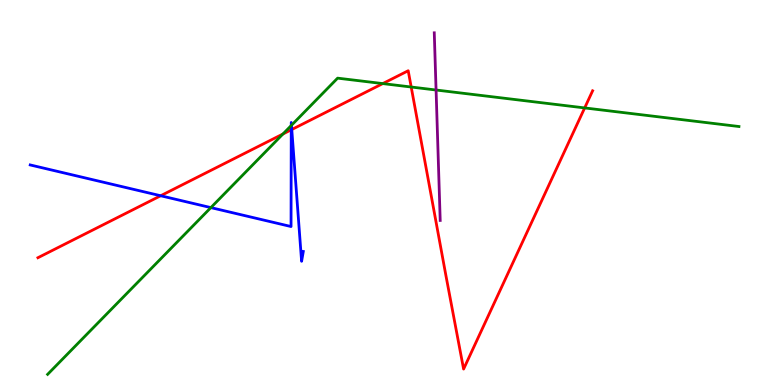[{'lines': ['blue', 'red'], 'intersections': [{'x': 2.07, 'y': 4.92}, {'x': 3.76, 'y': 6.63}, {'x': 3.76, 'y': 6.64}]}, {'lines': ['green', 'red'], 'intersections': [{'x': 3.65, 'y': 6.52}, {'x': 4.94, 'y': 7.83}, {'x': 5.31, 'y': 7.74}, {'x': 7.54, 'y': 7.2}]}, {'lines': ['purple', 'red'], 'intersections': []}, {'lines': ['blue', 'green'], 'intersections': [{'x': 2.72, 'y': 4.61}, {'x': 3.76, 'y': 6.74}, {'x': 3.76, 'y': 6.75}]}, {'lines': ['blue', 'purple'], 'intersections': []}, {'lines': ['green', 'purple'], 'intersections': [{'x': 5.63, 'y': 7.66}]}]